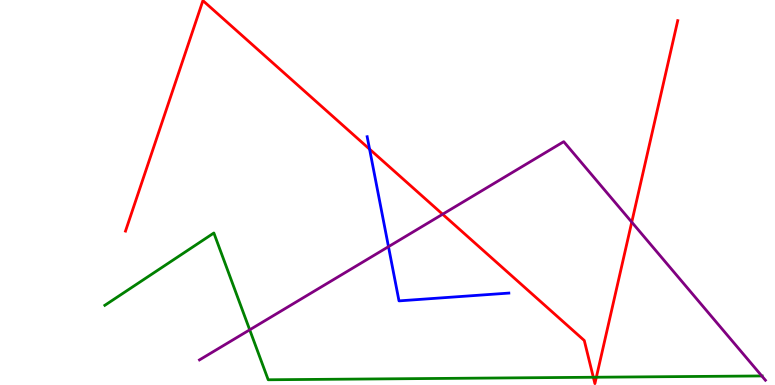[{'lines': ['blue', 'red'], 'intersections': [{'x': 4.77, 'y': 6.13}]}, {'lines': ['green', 'red'], 'intersections': [{'x': 7.66, 'y': 0.201}, {'x': 7.69, 'y': 0.202}]}, {'lines': ['purple', 'red'], 'intersections': [{'x': 5.71, 'y': 4.44}, {'x': 8.15, 'y': 4.23}]}, {'lines': ['blue', 'green'], 'intersections': []}, {'lines': ['blue', 'purple'], 'intersections': [{'x': 5.01, 'y': 3.59}]}, {'lines': ['green', 'purple'], 'intersections': [{'x': 3.22, 'y': 1.43}, {'x': 9.83, 'y': 0.235}]}]